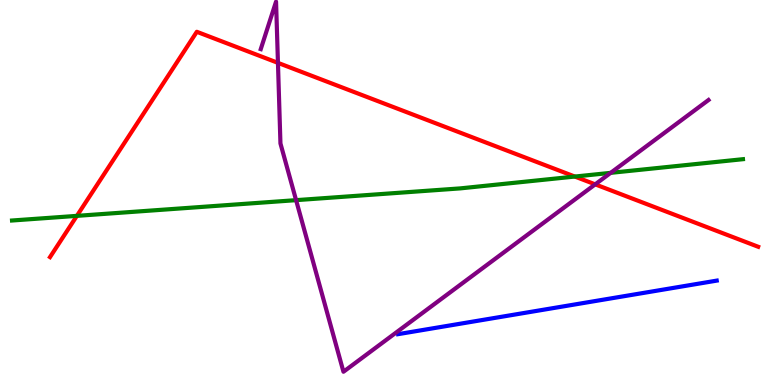[{'lines': ['blue', 'red'], 'intersections': []}, {'lines': ['green', 'red'], 'intersections': [{'x': 0.992, 'y': 4.39}, {'x': 7.42, 'y': 5.41}]}, {'lines': ['purple', 'red'], 'intersections': [{'x': 3.59, 'y': 8.37}, {'x': 7.68, 'y': 5.21}]}, {'lines': ['blue', 'green'], 'intersections': []}, {'lines': ['blue', 'purple'], 'intersections': []}, {'lines': ['green', 'purple'], 'intersections': [{'x': 3.82, 'y': 4.8}, {'x': 7.88, 'y': 5.51}]}]